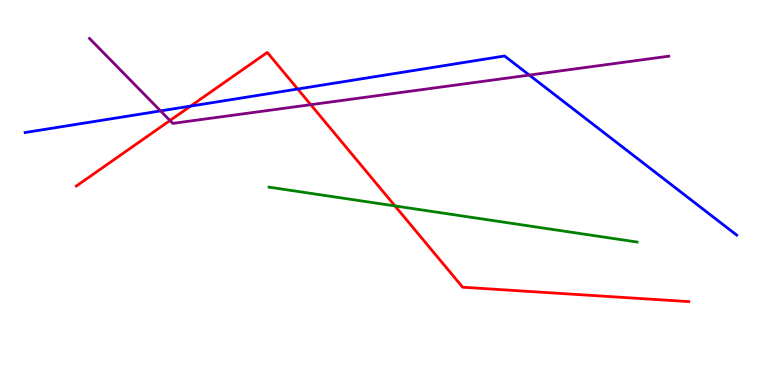[{'lines': ['blue', 'red'], 'intersections': [{'x': 2.46, 'y': 7.24}, {'x': 3.84, 'y': 7.69}]}, {'lines': ['green', 'red'], 'intersections': [{'x': 5.1, 'y': 4.65}]}, {'lines': ['purple', 'red'], 'intersections': [{'x': 2.19, 'y': 6.87}, {'x': 4.01, 'y': 7.28}]}, {'lines': ['blue', 'green'], 'intersections': []}, {'lines': ['blue', 'purple'], 'intersections': [{'x': 2.07, 'y': 7.12}, {'x': 6.83, 'y': 8.05}]}, {'lines': ['green', 'purple'], 'intersections': []}]